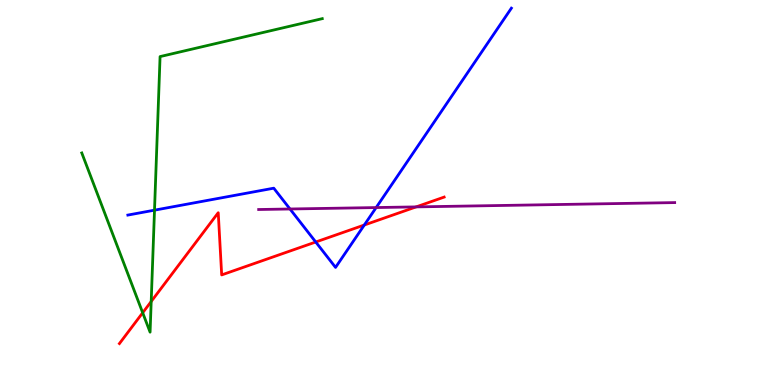[{'lines': ['blue', 'red'], 'intersections': [{'x': 4.07, 'y': 3.71}, {'x': 4.7, 'y': 4.16}]}, {'lines': ['green', 'red'], 'intersections': [{'x': 1.84, 'y': 1.88}, {'x': 1.95, 'y': 2.17}]}, {'lines': ['purple', 'red'], 'intersections': [{'x': 5.37, 'y': 4.63}]}, {'lines': ['blue', 'green'], 'intersections': [{'x': 1.99, 'y': 4.54}]}, {'lines': ['blue', 'purple'], 'intersections': [{'x': 3.74, 'y': 4.57}, {'x': 4.85, 'y': 4.61}]}, {'lines': ['green', 'purple'], 'intersections': []}]